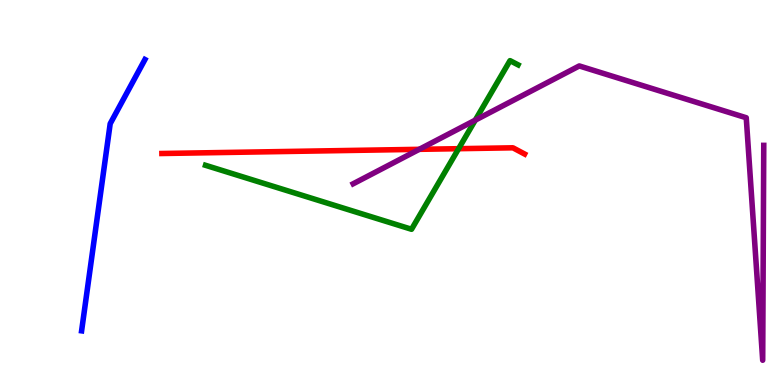[{'lines': ['blue', 'red'], 'intersections': []}, {'lines': ['green', 'red'], 'intersections': [{'x': 5.92, 'y': 6.14}]}, {'lines': ['purple', 'red'], 'intersections': [{'x': 5.41, 'y': 6.12}]}, {'lines': ['blue', 'green'], 'intersections': []}, {'lines': ['blue', 'purple'], 'intersections': []}, {'lines': ['green', 'purple'], 'intersections': [{'x': 6.13, 'y': 6.88}]}]